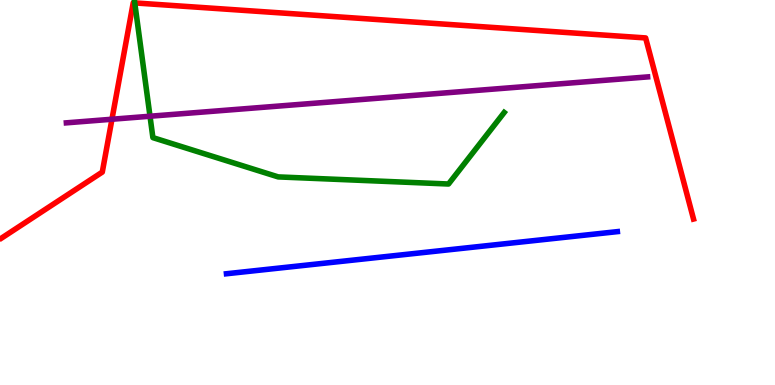[{'lines': ['blue', 'red'], 'intersections': []}, {'lines': ['green', 'red'], 'intersections': [{'x': 1.74, 'y': 9.92}]}, {'lines': ['purple', 'red'], 'intersections': [{'x': 1.44, 'y': 6.9}]}, {'lines': ['blue', 'green'], 'intersections': []}, {'lines': ['blue', 'purple'], 'intersections': []}, {'lines': ['green', 'purple'], 'intersections': [{'x': 1.94, 'y': 6.98}]}]